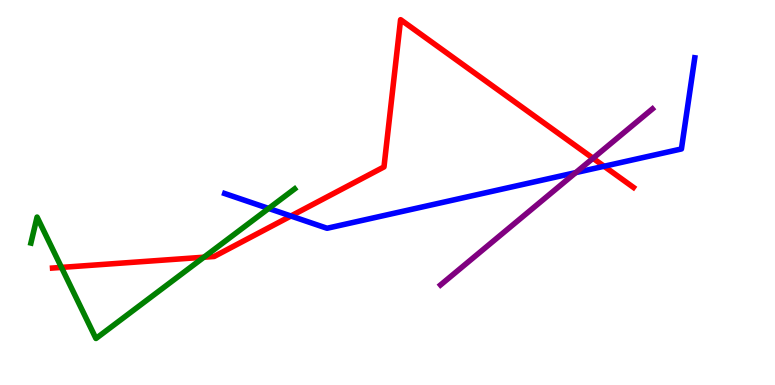[{'lines': ['blue', 'red'], 'intersections': [{'x': 3.75, 'y': 4.39}, {'x': 7.79, 'y': 5.68}]}, {'lines': ['green', 'red'], 'intersections': [{'x': 0.793, 'y': 3.05}, {'x': 2.63, 'y': 3.32}]}, {'lines': ['purple', 'red'], 'intersections': [{'x': 7.65, 'y': 5.89}]}, {'lines': ['blue', 'green'], 'intersections': [{'x': 3.47, 'y': 4.59}]}, {'lines': ['blue', 'purple'], 'intersections': [{'x': 7.43, 'y': 5.52}]}, {'lines': ['green', 'purple'], 'intersections': []}]